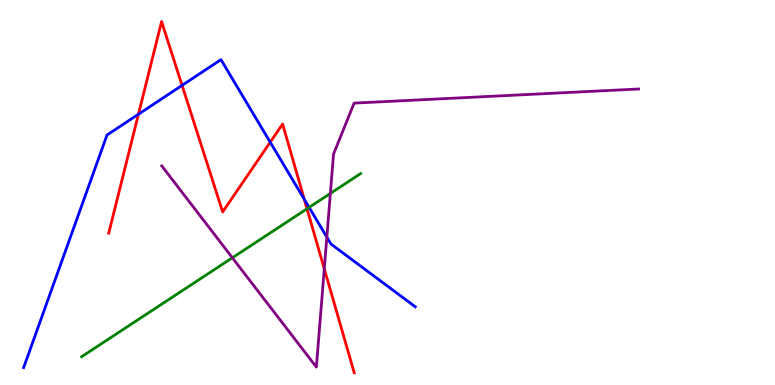[{'lines': ['blue', 'red'], 'intersections': [{'x': 1.79, 'y': 7.03}, {'x': 2.35, 'y': 7.78}, {'x': 3.49, 'y': 6.31}, {'x': 3.93, 'y': 4.82}]}, {'lines': ['green', 'red'], 'intersections': [{'x': 3.96, 'y': 4.58}]}, {'lines': ['purple', 'red'], 'intersections': [{'x': 4.18, 'y': 3.02}]}, {'lines': ['blue', 'green'], 'intersections': [{'x': 3.99, 'y': 4.61}]}, {'lines': ['blue', 'purple'], 'intersections': [{'x': 4.22, 'y': 3.84}]}, {'lines': ['green', 'purple'], 'intersections': [{'x': 3.0, 'y': 3.3}, {'x': 4.26, 'y': 4.98}]}]